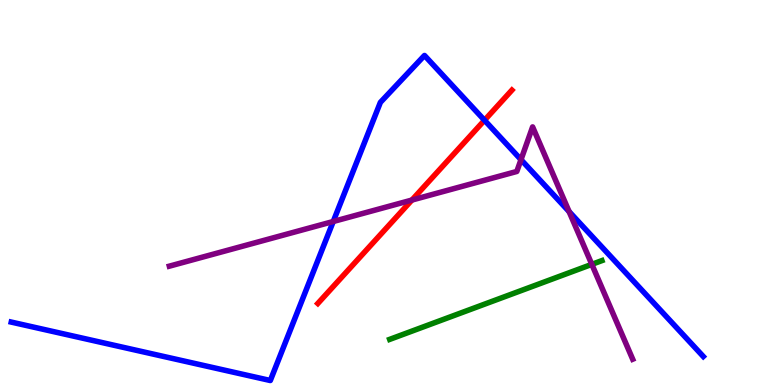[{'lines': ['blue', 'red'], 'intersections': [{'x': 6.25, 'y': 6.88}]}, {'lines': ['green', 'red'], 'intersections': []}, {'lines': ['purple', 'red'], 'intersections': [{'x': 5.31, 'y': 4.8}]}, {'lines': ['blue', 'green'], 'intersections': []}, {'lines': ['blue', 'purple'], 'intersections': [{'x': 4.3, 'y': 4.25}, {'x': 6.72, 'y': 5.85}, {'x': 7.34, 'y': 4.5}]}, {'lines': ['green', 'purple'], 'intersections': [{'x': 7.64, 'y': 3.13}]}]